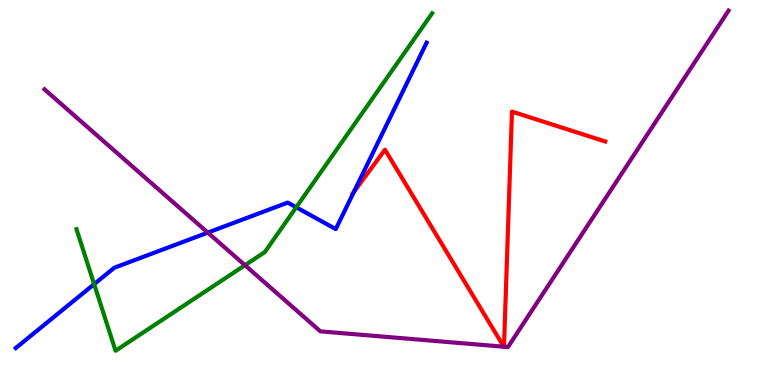[{'lines': ['blue', 'red'], 'intersections': [{'x': 4.57, 'y': 5.01}]}, {'lines': ['green', 'red'], 'intersections': []}, {'lines': ['purple', 'red'], 'intersections': [{'x': 6.5, 'y': 0.994}, {'x': 6.5, 'y': 0.994}]}, {'lines': ['blue', 'green'], 'intersections': [{'x': 1.21, 'y': 2.62}, {'x': 3.82, 'y': 4.62}]}, {'lines': ['blue', 'purple'], 'intersections': [{'x': 2.68, 'y': 3.96}]}, {'lines': ['green', 'purple'], 'intersections': [{'x': 3.16, 'y': 3.11}]}]